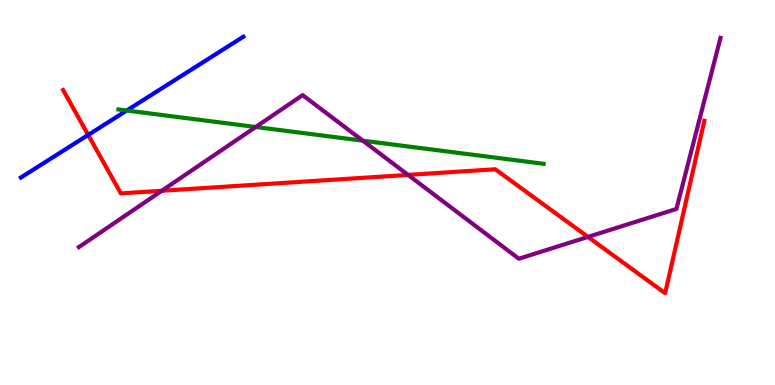[{'lines': ['blue', 'red'], 'intersections': [{'x': 1.14, 'y': 6.5}]}, {'lines': ['green', 'red'], 'intersections': []}, {'lines': ['purple', 'red'], 'intersections': [{'x': 2.09, 'y': 5.05}, {'x': 5.27, 'y': 5.46}, {'x': 7.59, 'y': 3.85}]}, {'lines': ['blue', 'green'], 'intersections': [{'x': 1.64, 'y': 7.13}]}, {'lines': ['blue', 'purple'], 'intersections': []}, {'lines': ['green', 'purple'], 'intersections': [{'x': 3.3, 'y': 6.7}, {'x': 4.68, 'y': 6.35}]}]